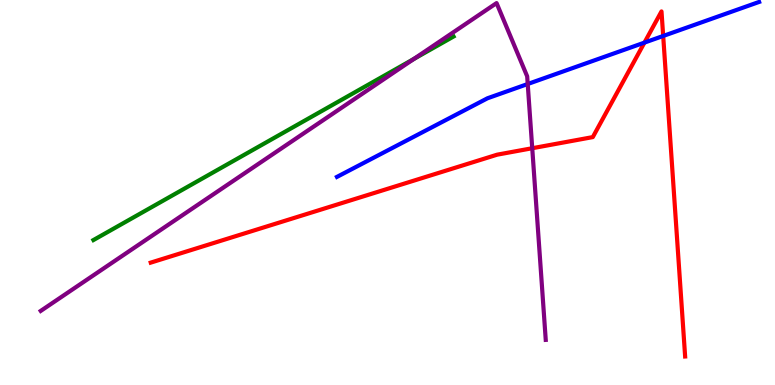[{'lines': ['blue', 'red'], 'intersections': [{'x': 8.32, 'y': 8.89}, {'x': 8.56, 'y': 9.07}]}, {'lines': ['green', 'red'], 'intersections': []}, {'lines': ['purple', 'red'], 'intersections': [{'x': 6.87, 'y': 6.15}]}, {'lines': ['blue', 'green'], 'intersections': []}, {'lines': ['blue', 'purple'], 'intersections': [{'x': 6.81, 'y': 7.82}]}, {'lines': ['green', 'purple'], 'intersections': [{'x': 5.34, 'y': 8.47}]}]